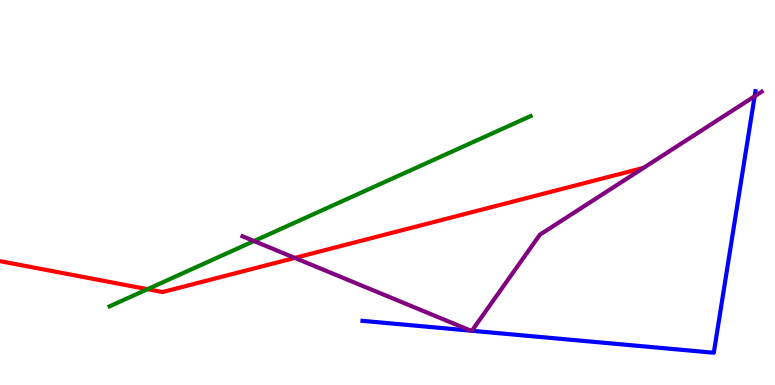[{'lines': ['blue', 'red'], 'intersections': []}, {'lines': ['green', 'red'], 'intersections': [{'x': 1.9, 'y': 2.49}]}, {'lines': ['purple', 'red'], 'intersections': [{'x': 3.8, 'y': 3.3}]}, {'lines': ['blue', 'green'], 'intersections': []}, {'lines': ['blue', 'purple'], 'intersections': [{'x': 6.08, 'y': 1.41}, {'x': 6.09, 'y': 1.41}, {'x': 9.74, 'y': 7.5}]}, {'lines': ['green', 'purple'], 'intersections': [{'x': 3.28, 'y': 3.74}]}]